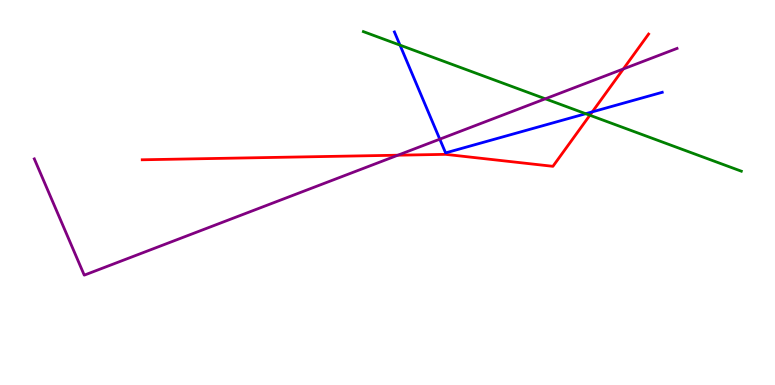[{'lines': ['blue', 'red'], 'intersections': [{'x': 7.64, 'y': 7.09}]}, {'lines': ['green', 'red'], 'intersections': [{'x': 7.61, 'y': 7.01}]}, {'lines': ['purple', 'red'], 'intersections': [{'x': 5.13, 'y': 5.97}, {'x': 8.04, 'y': 8.21}]}, {'lines': ['blue', 'green'], 'intersections': [{'x': 5.16, 'y': 8.83}, {'x': 7.56, 'y': 7.05}]}, {'lines': ['blue', 'purple'], 'intersections': [{'x': 5.67, 'y': 6.39}]}, {'lines': ['green', 'purple'], 'intersections': [{'x': 7.04, 'y': 7.43}]}]